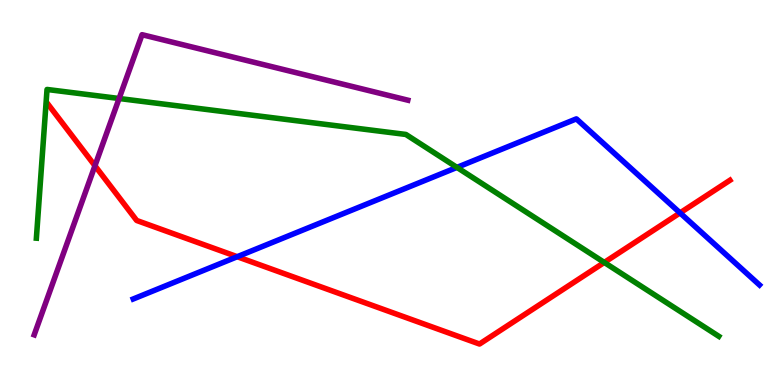[{'lines': ['blue', 'red'], 'intersections': [{'x': 3.06, 'y': 3.33}, {'x': 8.77, 'y': 4.47}]}, {'lines': ['green', 'red'], 'intersections': [{'x': 7.8, 'y': 3.18}]}, {'lines': ['purple', 'red'], 'intersections': [{'x': 1.23, 'y': 5.69}]}, {'lines': ['blue', 'green'], 'intersections': [{'x': 5.9, 'y': 5.65}]}, {'lines': ['blue', 'purple'], 'intersections': []}, {'lines': ['green', 'purple'], 'intersections': [{'x': 1.54, 'y': 7.44}]}]